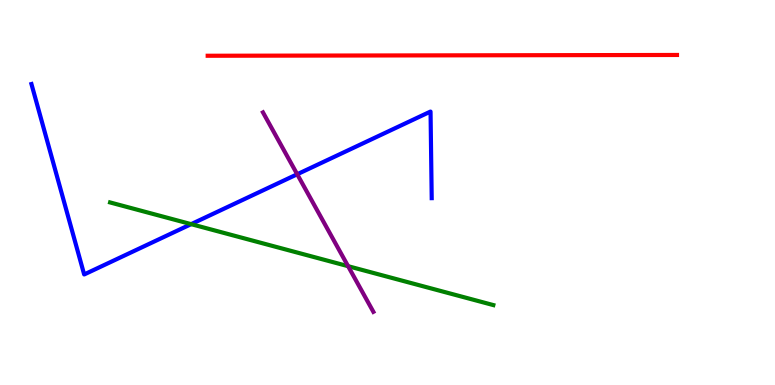[{'lines': ['blue', 'red'], 'intersections': []}, {'lines': ['green', 'red'], 'intersections': []}, {'lines': ['purple', 'red'], 'intersections': []}, {'lines': ['blue', 'green'], 'intersections': [{'x': 2.47, 'y': 4.18}]}, {'lines': ['blue', 'purple'], 'intersections': [{'x': 3.83, 'y': 5.47}]}, {'lines': ['green', 'purple'], 'intersections': [{'x': 4.49, 'y': 3.09}]}]